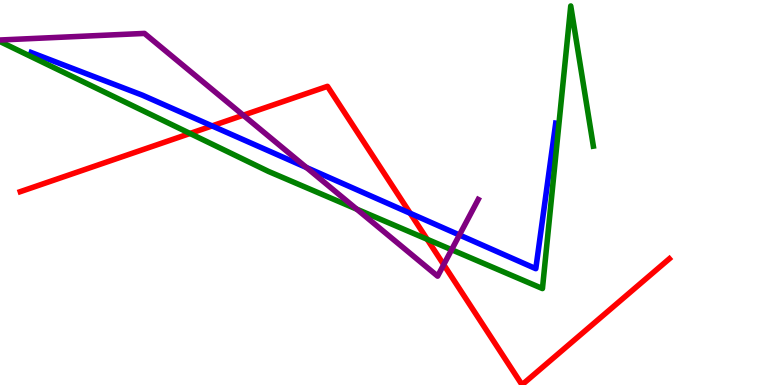[{'lines': ['blue', 'red'], 'intersections': [{'x': 2.74, 'y': 6.73}, {'x': 5.29, 'y': 4.46}]}, {'lines': ['green', 'red'], 'intersections': [{'x': 2.45, 'y': 6.53}, {'x': 5.51, 'y': 3.79}]}, {'lines': ['purple', 'red'], 'intersections': [{'x': 3.14, 'y': 7.01}, {'x': 5.73, 'y': 3.13}]}, {'lines': ['blue', 'green'], 'intersections': []}, {'lines': ['blue', 'purple'], 'intersections': [{'x': 3.95, 'y': 5.65}, {'x': 5.93, 'y': 3.9}]}, {'lines': ['green', 'purple'], 'intersections': [{'x': 4.6, 'y': 4.57}, {'x': 5.83, 'y': 3.51}]}]